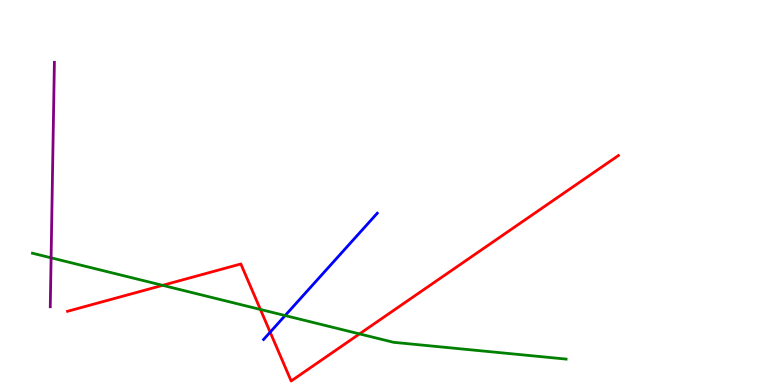[{'lines': ['blue', 'red'], 'intersections': [{'x': 3.49, 'y': 1.37}]}, {'lines': ['green', 'red'], 'intersections': [{'x': 2.1, 'y': 2.59}, {'x': 3.36, 'y': 1.96}, {'x': 4.64, 'y': 1.33}]}, {'lines': ['purple', 'red'], 'intersections': []}, {'lines': ['blue', 'green'], 'intersections': [{'x': 3.68, 'y': 1.8}]}, {'lines': ['blue', 'purple'], 'intersections': []}, {'lines': ['green', 'purple'], 'intersections': [{'x': 0.659, 'y': 3.3}]}]